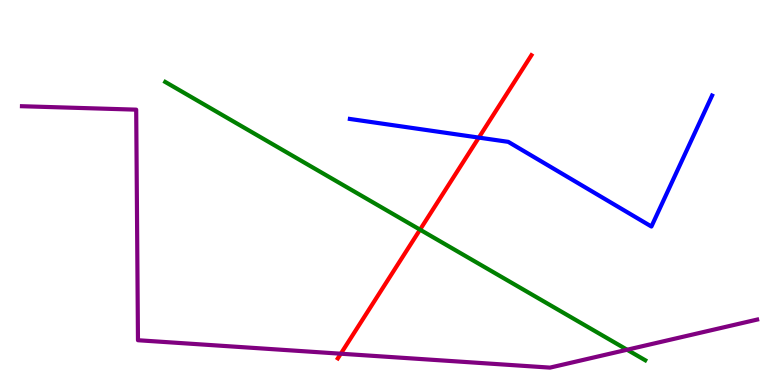[{'lines': ['blue', 'red'], 'intersections': [{'x': 6.18, 'y': 6.43}]}, {'lines': ['green', 'red'], 'intersections': [{'x': 5.42, 'y': 4.03}]}, {'lines': ['purple', 'red'], 'intersections': [{'x': 4.4, 'y': 0.813}]}, {'lines': ['blue', 'green'], 'intersections': []}, {'lines': ['blue', 'purple'], 'intersections': []}, {'lines': ['green', 'purple'], 'intersections': [{'x': 8.09, 'y': 0.916}]}]